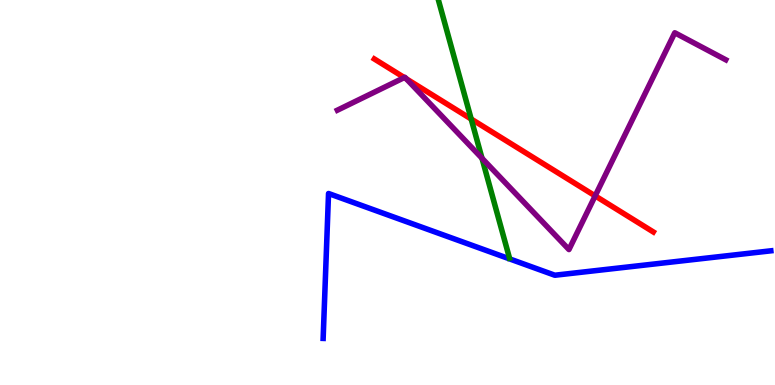[{'lines': ['blue', 'red'], 'intersections': []}, {'lines': ['green', 'red'], 'intersections': [{'x': 6.08, 'y': 6.91}]}, {'lines': ['purple', 'red'], 'intersections': [{'x': 5.22, 'y': 7.99}, {'x': 5.24, 'y': 7.95}, {'x': 7.68, 'y': 4.91}]}, {'lines': ['blue', 'green'], 'intersections': []}, {'lines': ['blue', 'purple'], 'intersections': []}, {'lines': ['green', 'purple'], 'intersections': [{'x': 6.22, 'y': 5.89}]}]